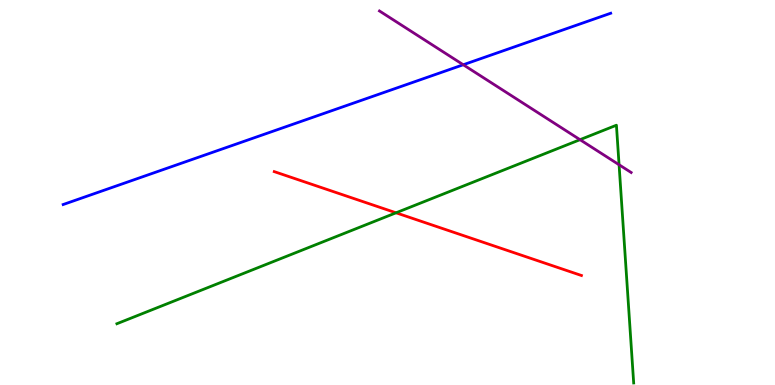[{'lines': ['blue', 'red'], 'intersections': []}, {'lines': ['green', 'red'], 'intersections': [{'x': 5.11, 'y': 4.47}]}, {'lines': ['purple', 'red'], 'intersections': []}, {'lines': ['blue', 'green'], 'intersections': []}, {'lines': ['blue', 'purple'], 'intersections': [{'x': 5.98, 'y': 8.32}]}, {'lines': ['green', 'purple'], 'intersections': [{'x': 7.48, 'y': 6.37}, {'x': 7.99, 'y': 5.72}]}]